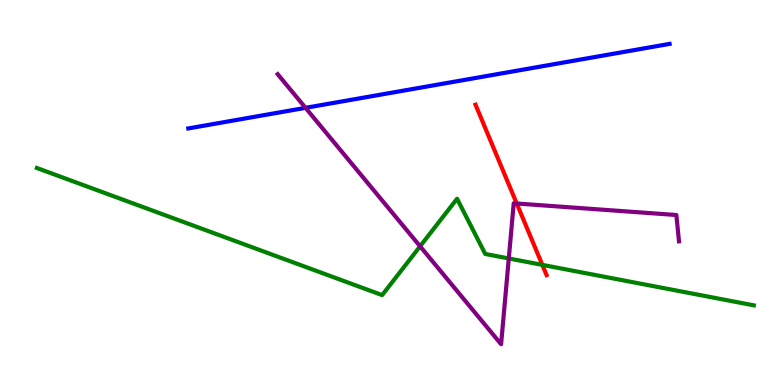[{'lines': ['blue', 'red'], 'intersections': []}, {'lines': ['green', 'red'], 'intersections': [{'x': 7.0, 'y': 3.12}]}, {'lines': ['purple', 'red'], 'intersections': [{'x': 6.67, 'y': 4.71}]}, {'lines': ['blue', 'green'], 'intersections': []}, {'lines': ['blue', 'purple'], 'intersections': [{'x': 3.94, 'y': 7.2}]}, {'lines': ['green', 'purple'], 'intersections': [{'x': 5.42, 'y': 3.6}, {'x': 6.56, 'y': 3.29}]}]